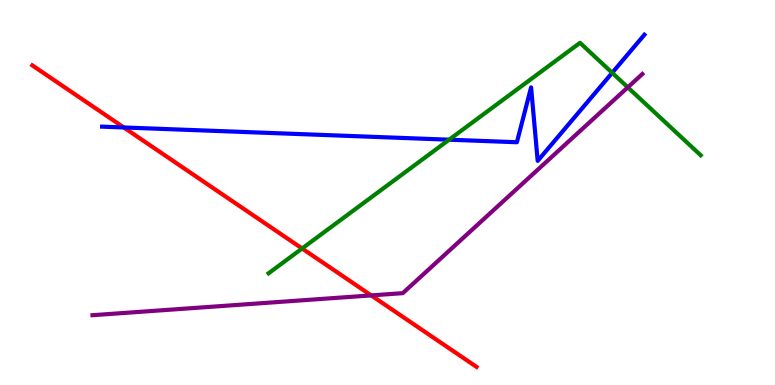[{'lines': ['blue', 'red'], 'intersections': [{'x': 1.6, 'y': 6.69}]}, {'lines': ['green', 'red'], 'intersections': [{'x': 3.9, 'y': 3.55}]}, {'lines': ['purple', 'red'], 'intersections': [{'x': 4.79, 'y': 2.33}]}, {'lines': ['blue', 'green'], 'intersections': [{'x': 5.8, 'y': 6.37}, {'x': 7.9, 'y': 8.11}]}, {'lines': ['blue', 'purple'], 'intersections': []}, {'lines': ['green', 'purple'], 'intersections': [{'x': 8.1, 'y': 7.73}]}]